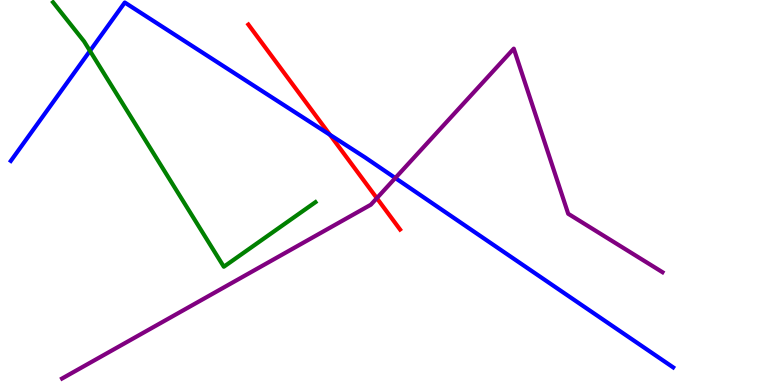[{'lines': ['blue', 'red'], 'intersections': [{'x': 4.26, 'y': 6.5}]}, {'lines': ['green', 'red'], 'intersections': []}, {'lines': ['purple', 'red'], 'intersections': [{'x': 4.86, 'y': 4.85}]}, {'lines': ['blue', 'green'], 'intersections': [{'x': 1.16, 'y': 8.68}]}, {'lines': ['blue', 'purple'], 'intersections': [{'x': 5.1, 'y': 5.38}]}, {'lines': ['green', 'purple'], 'intersections': []}]